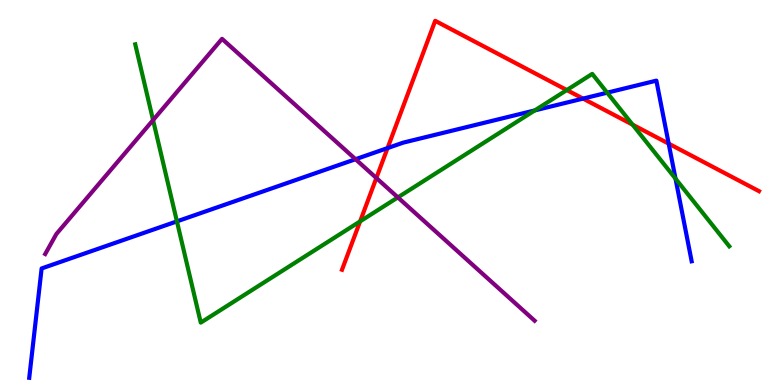[{'lines': ['blue', 'red'], 'intersections': [{'x': 5.0, 'y': 6.15}, {'x': 7.52, 'y': 7.44}, {'x': 8.63, 'y': 6.27}]}, {'lines': ['green', 'red'], 'intersections': [{'x': 4.65, 'y': 4.25}, {'x': 7.31, 'y': 7.66}, {'x': 8.16, 'y': 6.76}]}, {'lines': ['purple', 'red'], 'intersections': [{'x': 4.86, 'y': 5.38}]}, {'lines': ['blue', 'green'], 'intersections': [{'x': 2.28, 'y': 4.25}, {'x': 6.9, 'y': 7.13}, {'x': 7.83, 'y': 7.59}, {'x': 8.72, 'y': 5.36}]}, {'lines': ['blue', 'purple'], 'intersections': [{'x': 4.59, 'y': 5.86}]}, {'lines': ['green', 'purple'], 'intersections': [{'x': 1.98, 'y': 6.88}, {'x': 5.13, 'y': 4.87}]}]